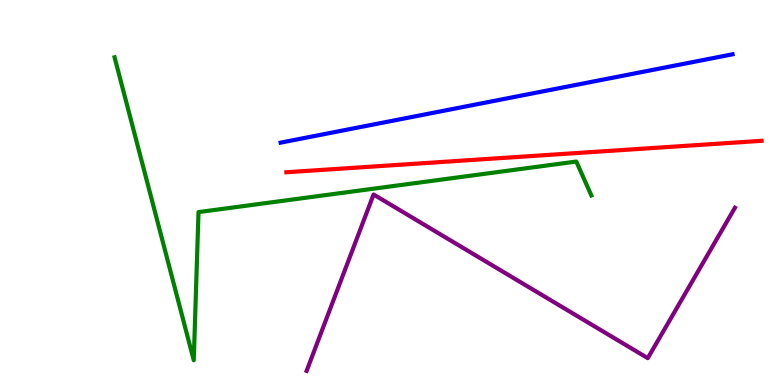[{'lines': ['blue', 'red'], 'intersections': []}, {'lines': ['green', 'red'], 'intersections': []}, {'lines': ['purple', 'red'], 'intersections': []}, {'lines': ['blue', 'green'], 'intersections': []}, {'lines': ['blue', 'purple'], 'intersections': []}, {'lines': ['green', 'purple'], 'intersections': []}]